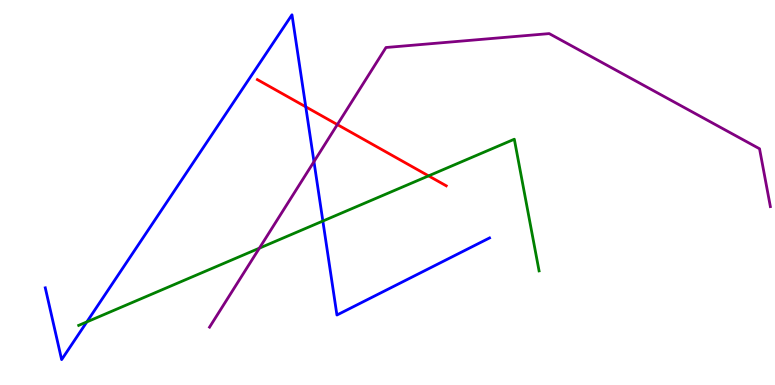[{'lines': ['blue', 'red'], 'intersections': [{'x': 3.95, 'y': 7.23}]}, {'lines': ['green', 'red'], 'intersections': [{'x': 5.53, 'y': 5.43}]}, {'lines': ['purple', 'red'], 'intersections': [{'x': 4.35, 'y': 6.76}]}, {'lines': ['blue', 'green'], 'intersections': [{'x': 1.12, 'y': 1.64}, {'x': 4.17, 'y': 4.26}]}, {'lines': ['blue', 'purple'], 'intersections': [{'x': 4.05, 'y': 5.8}]}, {'lines': ['green', 'purple'], 'intersections': [{'x': 3.35, 'y': 3.55}]}]